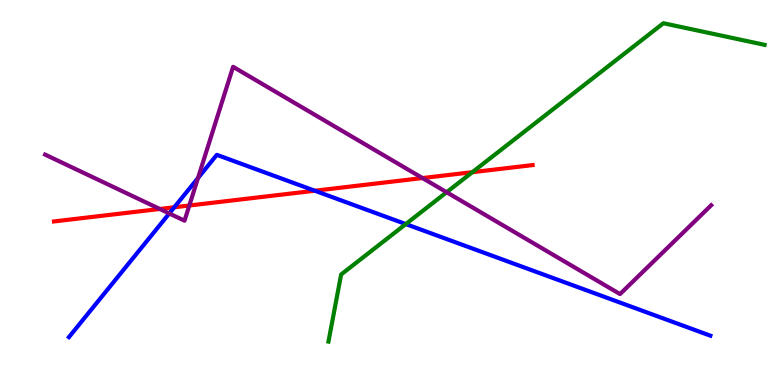[{'lines': ['blue', 'red'], 'intersections': [{'x': 2.25, 'y': 4.62}, {'x': 4.06, 'y': 5.05}]}, {'lines': ['green', 'red'], 'intersections': [{'x': 6.09, 'y': 5.53}]}, {'lines': ['purple', 'red'], 'intersections': [{'x': 2.06, 'y': 4.57}, {'x': 2.44, 'y': 4.66}, {'x': 5.45, 'y': 5.38}]}, {'lines': ['blue', 'green'], 'intersections': [{'x': 5.24, 'y': 4.18}]}, {'lines': ['blue', 'purple'], 'intersections': [{'x': 2.18, 'y': 4.46}, {'x': 2.55, 'y': 5.38}]}, {'lines': ['green', 'purple'], 'intersections': [{'x': 5.76, 'y': 5.01}]}]